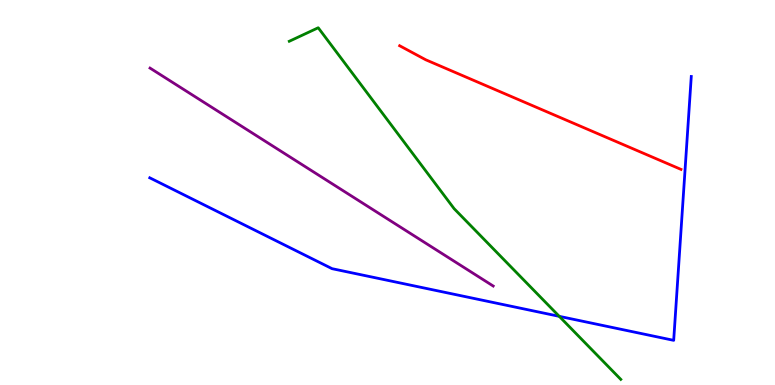[{'lines': ['blue', 'red'], 'intersections': []}, {'lines': ['green', 'red'], 'intersections': []}, {'lines': ['purple', 'red'], 'intersections': []}, {'lines': ['blue', 'green'], 'intersections': [{'x': 7.22, 'y': 1.78}]}, {'lines': ['blue', 'purple'], 'intersections': []}, {'lines': ['green', 'purple'], 'intersections': []}]